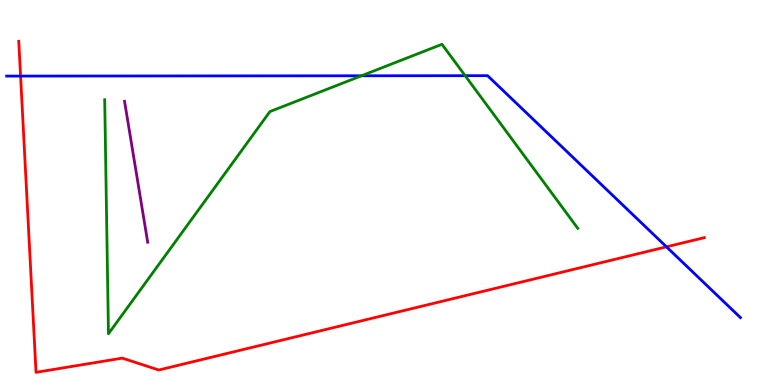[{'lines': ['blue', 'red'], 'intersections': [{'x': 0.266, 'y': 8.02}, {'x': 8.6, 'y': 3.59}]}, {'lines': ['green', 'red'], 'intersections': []}, {'lines': ['purple', 'red'], 'intersections': []}, {'lines': ['blue', 'green'], 'intersections': [{'x': 4.66, 'y': 8.03}, {'x': 6.0, 'y': 8.03}]}, {'lines': ['blue', 'purple'], 'intersections': []}, {'lines': ['green', 'purple'], 'intersections': []}]